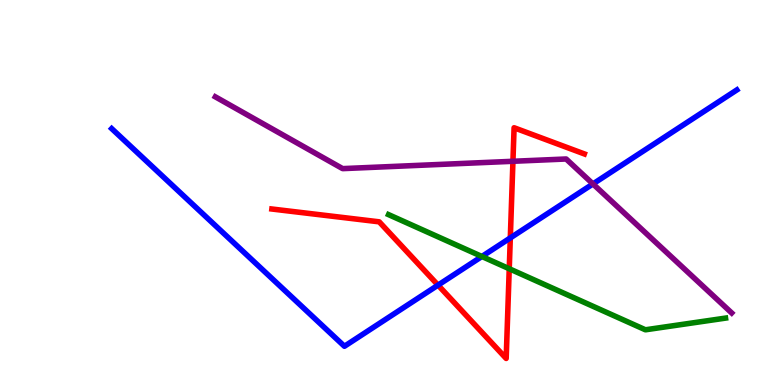[{'lines': ['blue', 'red'], 'intersections': [{'x': 5.65, 'y': 2.59}, {'x': 6.58, 'y': 3.82}]}, {'lines': ['green', 'red'], 'intersections': [{'x': 6.57, 'y': 3.02}]}, {'lines': ['purple', 'red'], 'intersections': [{'x': 6.62, 'y': 5.81}]}, {'lines': ['blue', 'green'], 'intersections': [{'x': 6.22, 'y': 3.34}]}, {'lines': ['blue', 'purple'], 'intersections': [{'x': 7.65, 'y': 5.22}]}, {'lines': ['green', 'purple'], 'intersections': []}]